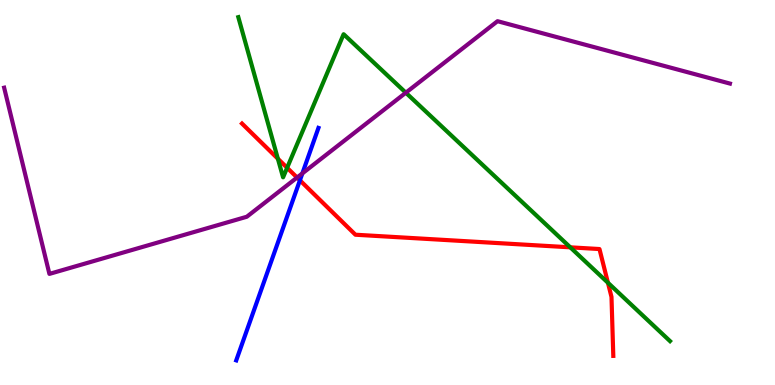[{'lines': ['blue', 'red'], 'intersections': [{'x': 3.87, 'y': 5.32}]}, {'lines': ['green', 'red'], 'intersections': [{'x': 3.59, 'y': 5.88}, {'x': 3.7, 'y': 5.64}, {'x': 7.36, 'y': 3.58}, {'x': 7.84, 'y': 2.66}]}, {'lines': ['purple', 'red'], 'intersections': [{'x': 3.83, 'y': 5.39}]}, {'lines': ['blue', 'green'], 'intersections': []}, {'lines': ['blue', 'purple'], 'intersections': [{'x': 3.9, 'y': 5.5}]}, {'lines': ['green', 'purple'], 'intersections': [{'x': 5.24, 'y': 7.59}]}]